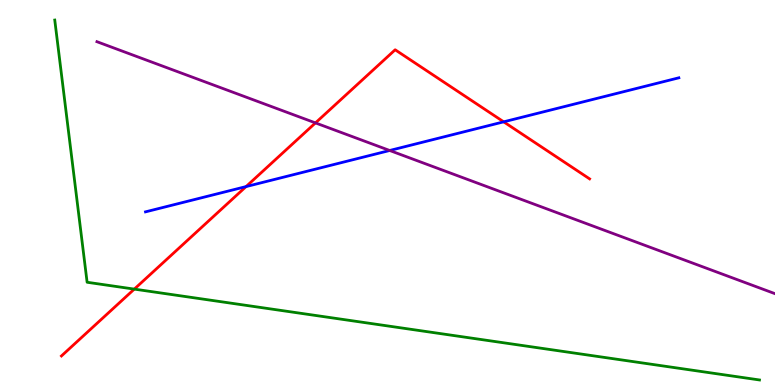[{'lines': ['blue', 'red'], 'intersections': [{'x': 3.17, 'y': 5.15}, {'x': 6.5, 'y': 6.84}]}, {'lines': ['green', 'red'], 'intersections': [{'x': 1.73, 'y': 2.49}]}, {'lines': ['purple', 'red'], 'intersections': [{'x': 4.07, 'y': 6.81}]}, {'lines': ['blue', 'green'], 'intersections': []}, {'lines': ['blue', 'purple'], 'intersections': [{'x': 5.03, 'y': 6.09}]}, {'lines': ['green', 'purple'], 'intersections': []}]